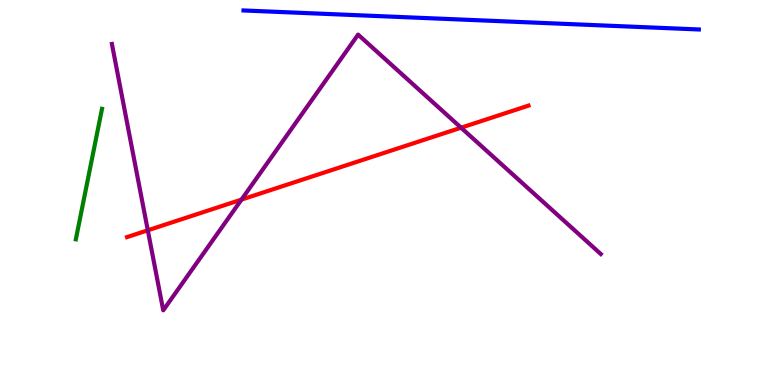[{'lines': ['blue', 'red'], 'intersections': []}, {'lines': ['green', 'red'], 'intersections': []}, {'lines': ['purple', 'red'], 'intersections': [{'x': 1.91, 'y': 4.02}, {'x': 3.12, 'y': 4.82}, {'x': 5.95, 'y': 6.68}]}, {'lines': ['blue', 'green'], 'intersections': []}, {'lines': ['blue', 'purple'], 'intersections': []}, {'lines': ['green', 'purple'], 'intersections': []}]